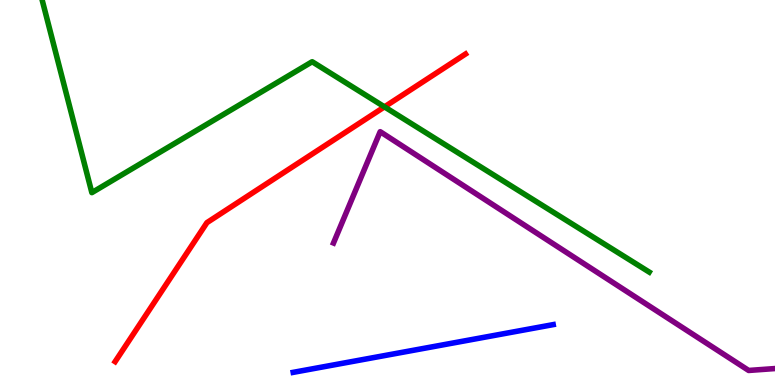[{'lines': ['blue', 'red'], 'intersections': []}, {'lines': ['green', 'red'], 'intersections': [{'x': 4.96, 'y': 7.22}]}, {'lines': ['purple', 'red'], 'intersections': []}, {'lines': ['blue', 'green'], 'intersections': []}, {'lines': ['blue', 'purple'], 'intersections': []}, {'lines': ['green', 'purple'], 'intersections': []}]